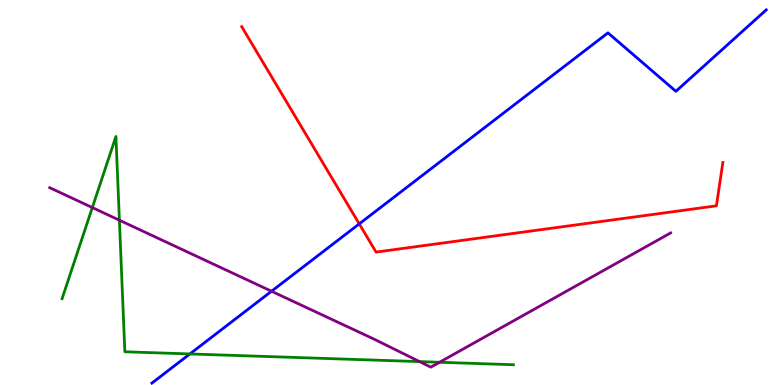[{'lines': ['blue', 'red'], 'intersections': [{'x': 4.64, 'y': 4.19}]}, {'lines': ['green', 'red'], 'intersections': []}, {'lines': ['purple', 'red'], 'intersections': []}, {'lines': ['blue', 'green'], 'intersections': [{'x': 2.45, 'y': 0.807}]}, {'lines': ['blue', 'purple'], 'intersections': [{'x': 3.5, 'y': 2.44}]}, {'lines': ['green', 'purple'], 'intersections': [{'x': 1.19, 'y': 4.61}, {'x': 1.54, 'y': 4.28}, {'x': 5.41, 'y': 0.608}, {'x': 5.67, 'y': 0.59}]}]